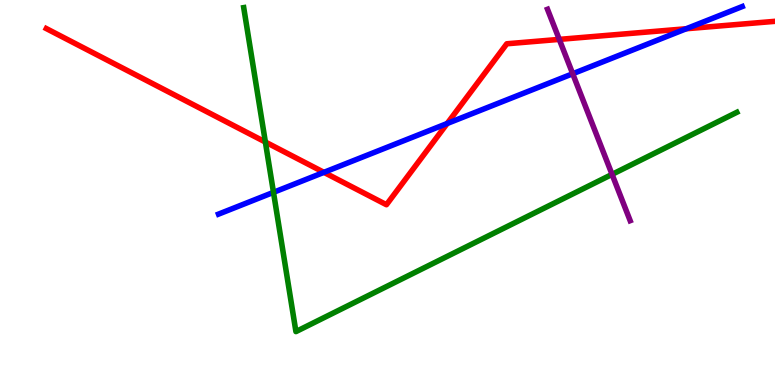[{'lines': ['blue', 'red'], 'intersections': [{'x': 4.18, 'y': 5.52}, {'x': 5.77, 'y': 6.79}, {'x': 8.85, 'y': 9.25}]}, {'lines': ['green', 'red'], 'intersections': [{'x': 3.42, 'y': 6.31}]}, {'lines': ['purple', 'red'], 'intersections': [{'x': 7.22, 'y': 8.98}]}, {'lines': ['blue', 'green'], 'intersections': [{'x': 3.53, 'y': 5.0}]}, {'lines': ['blue', 'purple'], 'intersections': [{'x': 7.39, 'y': 8.08}]}, {'lines': ['green', 'purple'], 'intersections': [{'x': 7.9, 'y': 5.47}]}]